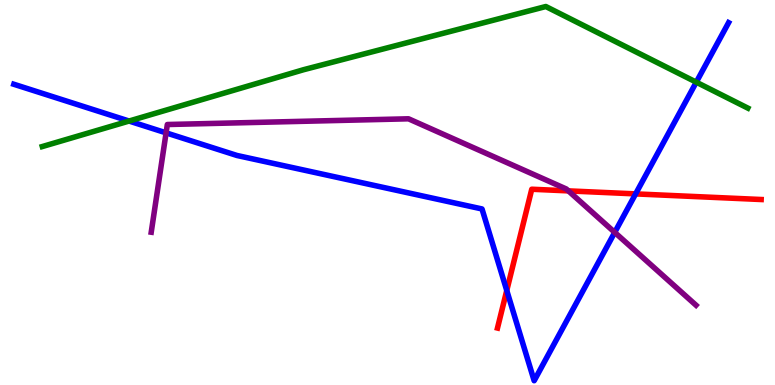[{'lines': ['blue', 'red'], 'intersections': [{'x': 6.54, 'y': 2.45}, {'x': 8.2, 'y': 4.96}]}, {'lines': ['green', 'red'], 'intersections': []}, {'lines': ['purple', 'red'], 'intersections': [{'x': 7.33, 'y': 5.04}]}, {'lines': ['blue', 'green'], 'intersections': [{'x': 1.67, 'y': 6.86}, {'x': 8.98, 'y': 7.87}]}, {'lines': ['blue', 'purple'], 'intersections': [{'x': 2.14, 'y': 6.55}, {'x': 7.93, 'y': 3.96}]}, {'lines': ['green', 'purple'], 'intersections': []}]